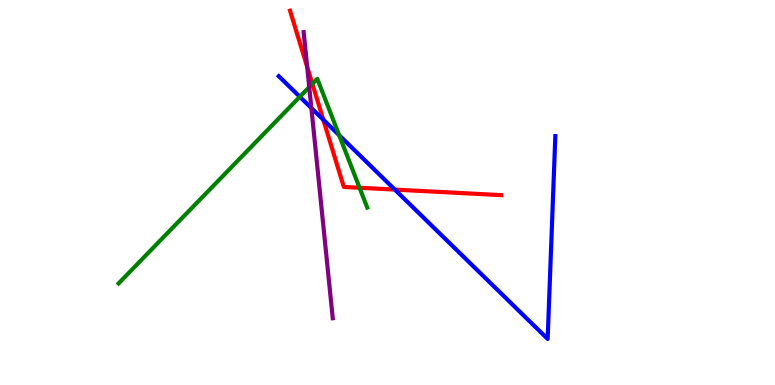[{'lines': ['blue', 'red'], 'intersections': [{'x': 4.17, 'y': 6.89}, {'x': 5.09, 'y': 5.08}]}, {'lines': ['green', 'red'], 'intersections': [{'x': 4.03, 'y': 7.82}, {'x': 4.64, 'y': 5.12}]}, {'lines': ['purple', 'red'], 'intersections': [{'x': 3.96, 'y': 8.26}]}, {'lines': ['blue', 'green'], 'intersections': [{'x': 3.87, 'y': 7.49}, {'x': 4.38, 'y': 6.49}]}, {'lines': ['blue', 'purple'], 'intersections': [{'x': 4.02, 'y': 7.19}]}, {'lines': ['green', 'purple'], 'intersections': [{'x': 3.99, 'y': 7.74}]}]